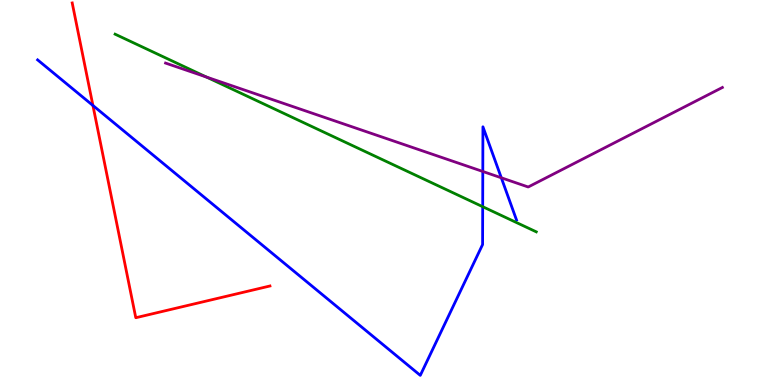[{'lines': ['blue', 'red'], 'intersections': [{'x': 1.2, 'y': 7.26}]}, {'lines': ['green', 'red'], 'intersections': []}, {'lines': ['purple', 'red'], 'intersections': []}, {'lines': ['blue', 'green'], 'intersections': [{'x': 6.23, 'y': 4.63}]}, {'lines': ['blue', 'purple'], 'intersections': [{'x': 6.23, 'y': 5.55}, {'x': 6.47, 'y': 5.38}]}, {'lines': ['green', 'purple'], 'intersections': [{'x': 2.66, 'y': 8.0}]}]